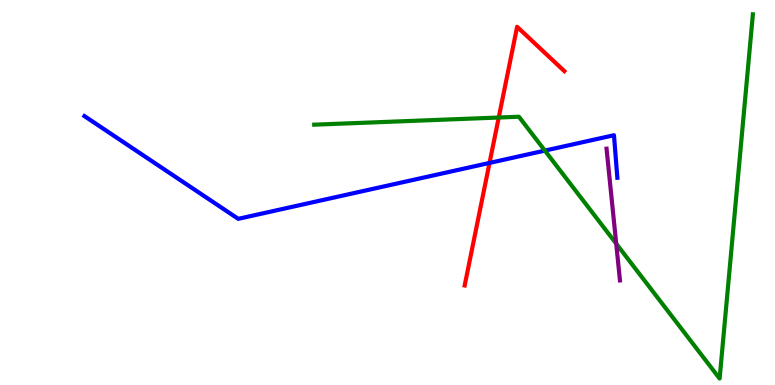[{'lines': ['blue', 'red'], 'intersections': [{'x': 6.32, 'y': 5.77}]}, {'lines': ['green', 'red'], 'intersections': [{'x': 6.44, 'y': 6.95}]}, {'lines': ['purple', 'red'], 'intersections': []}, {'lines': ['blue', 'green'], 'intersections': [{'x': 7.03, 'y': 6.09}]}, {'lines': ['blue', 'purple'], 'intersections': []}, {'lines': ['green', 'purple'], 'intersections': [{'x': 7.95, 'y': 3.67}]}]